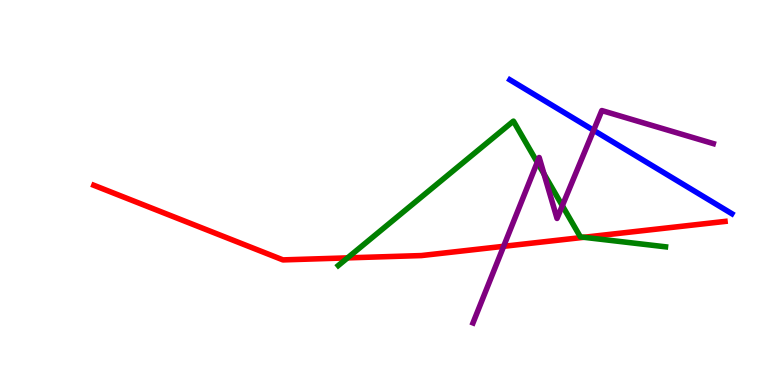[{'lines': ['blue', 'red'], 'intersections': []}, {'lines': ['green', 'red'], 'intersections': [{'x': 4.48, 'y': 3.3}, {'x': 7.53, 'y': 3.84}]}, {'lines': ['purple', 'red'], 'intersections': [{'x': 6.5, 'y': 3.6}]}, {'lines': ['blue', 'green'], 'intersections': []}, {'lines': ['blue', 'purple'], 'intersections': [{'x': 7.66, 'y': 6.62}]}, {'lines': ['green', 'purple'], 'intersections': [{'x': 6.93, 'y': 5.78}, {'x': 7.02, 'y': 5.48}, {'x': 7.26, 'y': 4.66}]}]